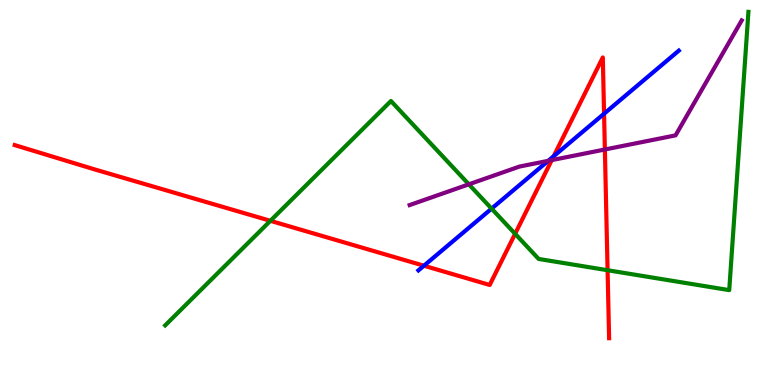[{'lines': ['blue', 'red'], 'intersections': [{'x': 5.47, 'y': 3.1}, {'x': 7.14, 'y': 5.94}, {'x': 7.79, 'y': 7.05}]}, {'lines': ['green', 'red'], 'intersections': [{'x': 3.49, 'y': 4.26}, {'x': 6.65, 'y': 3.93}, {'x': 7.84, 'y': 2.98}]}, {'lines': ['purple', 'red'], 'intersections': [{'x': 7.12, 'y': 5.84}, {'x': 7.8, 'y': 6.12}]}, {'lines': ['blue', 'green'], 'intersections': [{'x': 6.34, 'y': 4.58}]}, {'lines': ['blue', 'purple'], 'intersections': [{'x': 7.07, 'y': 5.82}]}, {'lines': ['green', 'purple'], 'intersections': [{'x': 6.05, 'y': 5.21}]}]